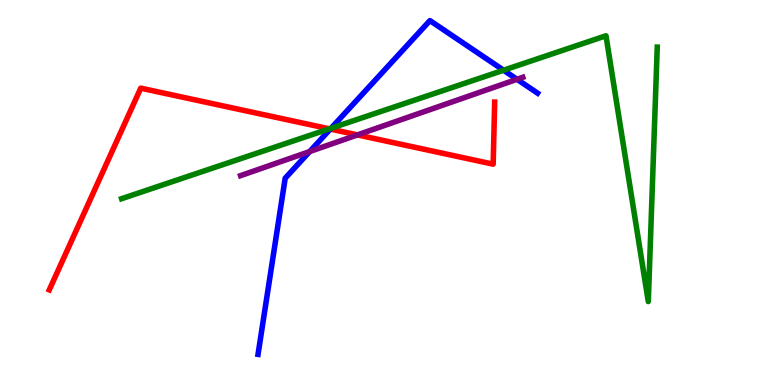[{'lines': ['blue', 'red'], 'intersections': [{'x': 4.26, 'y': 6.65}]}, {'lines': ['green', 'red'], 'intersections': [{'x': 4.25, 'y': 6.65}]}, {'lines': ['purple', 'red'], 'intersections': [{'x': 4.61, 'y': 6.5}]}, {'lines': ['blue', 'green'], 'intersections': [{'x': 4.27, 'y': 6.67}, {'x': 6.5, 'y': 8.18}]}, {'lines': ['blue', 'purple'], 'intersections': [{'x': 4.0, 'y': 6.06}, {'x': 6.67, 'y': 7.94}]}, {'lines': ['green', 'purple'], 'intersections': []}]